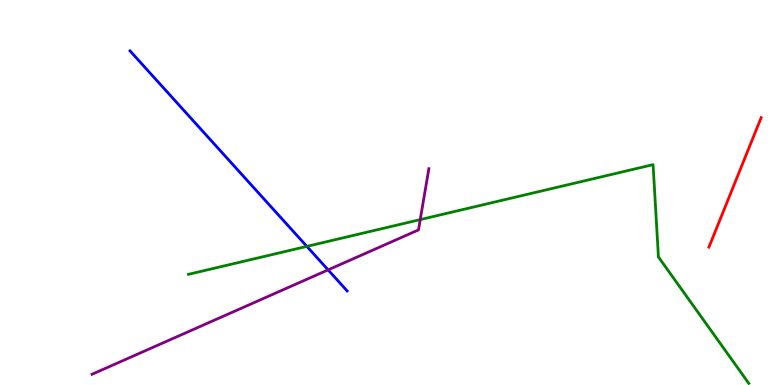[{'lines': ['blue', 'red'], 'intersections': []}, {'lines': ['green', 'red'], 'intersections': []}, {'lines': ['purple', 'red'], 'intersections': []}, {'lines': ['blue', 'green'], 'intersections': [{'x': 3.96, 'y': 3.6}]}, {'lines': ['blue', 'purple'], 'intersections': [{'x': 4.23, 'y': 2.99}]}, {'lines': ['green', 'purple'], 'intersections': [{'x': 5.42, 'y': 4.3}]}]